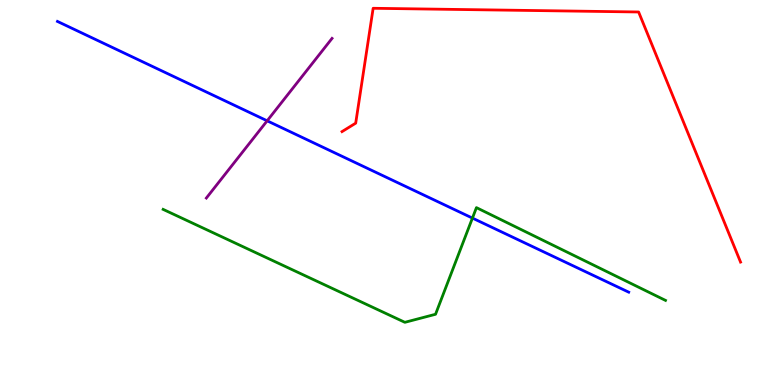[{'lines': ['blue', 'red'], 'intersections': []}, {'lines': ['green', 'red'], 'intersections': []}, {'lines': ['purple', 'red'], 'intersections': []}, {'lines': ['blue', 'green'], 'intersections': [{'x': 6.1, 'y': 4.34}]}, {'lines': ['blue', 'purple'], 'intersections': [{'x': 3.45, 'y': 6.86}]}, {'lines': ['green', 'purple'], 'intersections': []}]